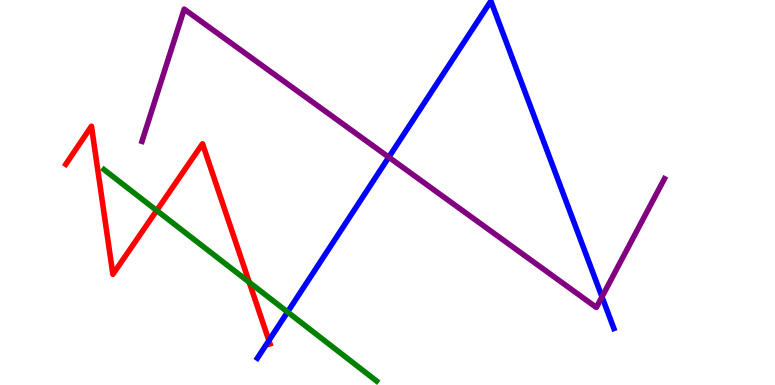[{'lines': ['blue', 'red'], 'intersections': [{'x': 3.47, 'y': 1.15}]}, {'lines': ['green', 'red'], 'intersections': [{'x': 2.02, 'y': 4.53}, {'x': 3.22, 'y': 2.67}]}, {'lines': ['purple', 'red'], 'intersections': []}, {'lines': ['blue', 'green'], 'intersections': [{'x': 3.71, 'y': 1.9}]}, {'lines': ['blue', 'purple'], 'intersections': [{'x': 5.02, 'y': 5.92}, {'x': 7.77, 'y': 2.29}]}, {'lines': ['green', 'purple'], 'intersections': []}]